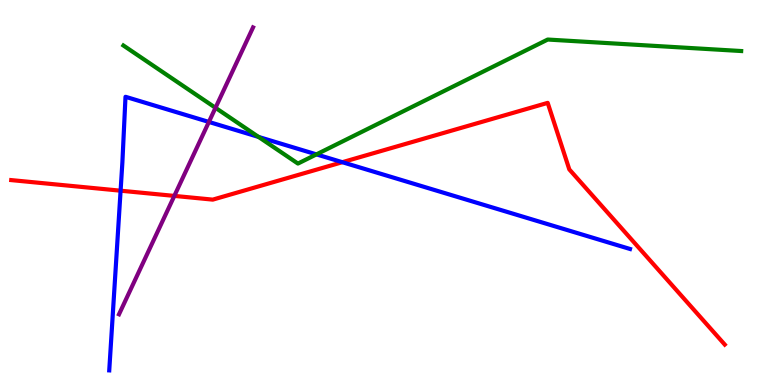[{'lines': ['blue', 'red'], 'intersections': [{'x': 1.56, 'y': 5.05}, {'x': 4.42, 'y': 5.79}]}, {'lines': ['green', 'red'], 'intersections': []}, {'lines': ['purple', 'red'], 'intersections': [{'x': 2.25, 'y': 4.91}]}, {'lines': ['blue', 'green'], 'intersections': [{'x': 3.34, 'y': 6.44}, {'x': 4.08, 'y': 5.99}]}, {'lines': ['blue', 'purple'], 'intersections': [{'x': 2.7, 'y': 6.83}]}, {'lines': ['green', 'purple'], 'intersections': [{'x': 2.78, 'y': 7.2}]}]